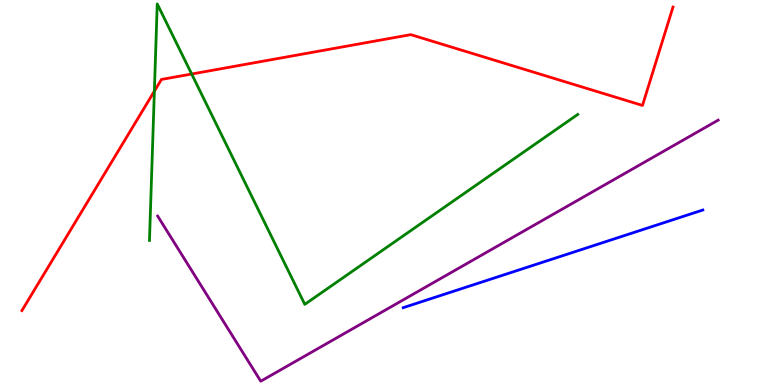[{'lines': ['blue', 'red'], 'intersections': []}, {'lines': ['green', 'red'], 'intersections': [{'x': 1.99, 'y': 7.63}, {'x': 2.47, 'y': 8.08}]}, {'lines': ['purple', 'red'], 'intersections': []}, {'lines': ['blue', 'green'], 'intersections': []}, {'lines': ['blue', 'purple'], 'intersections': []}, {'lines': ['green', 'purple'], 'intersections': []}]